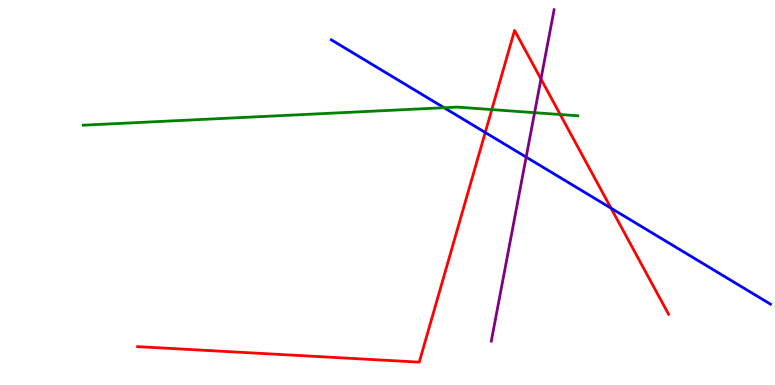[{'lines': ['blue', 'red'], 'intersections': [{'x': 6.26, 'y': 6.56}, {'x': 7.88, 'y': 4.59}]}, {'lines': ['green', 'red'], 'intersections': [{'x': 6.35, 'y': 7.15}, {'x': 7.23, 'y': 7.03}]}, {'lines': ['purple', 'red'], 'intersections': [{'x': 6.98, 'y': 7.95}]}, {'lines': ['blue', 'green'], 'intersections': [{'x': 5.73, 'y': 7.2}]}, {'lines': ['blue', 'purple'], 'intersections': [{'x': 6.79, 'y': 5.92}]}, {'lines': ['green', 'purple'], 'intersections': [{'x': 6.9, 'y': 7.07}]}]